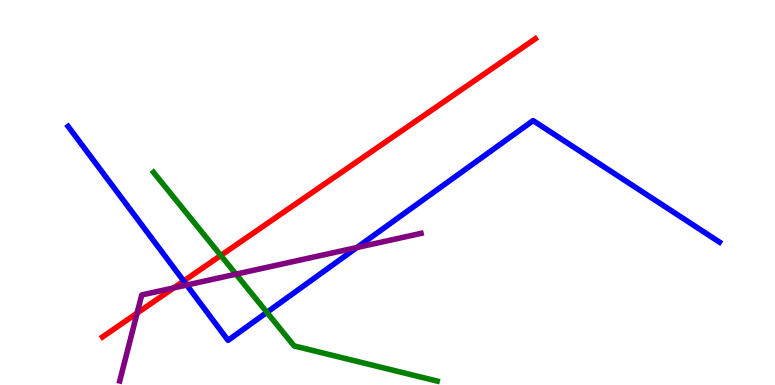[{'lines': ['blue', 'red'], 'intersections': [{'x': 2.37, 'y': 2.7}]}, {'lines': ['green', 'red'], 'intersections': [{'x': 2.85, 'y': 3.36}]}, {'lines': ['purple', 'red'], 'intersections': [{'x': 1.77, 'y': 1.87}, {'x': 2.24, 'y': 2.52}]}, {'lines': ['blue', 'green'], 'intersections': [{'x': 3.44, 'y': 1.89}]}, {'lines': ['blue', 'purple'], 'intersections': [{'x': 2.41, 'y': 2.6}, {'x': 4.61, 'y': 3.57}]}, {'lines': ['green', 'purple'], 'intersections': [{'x': 3.05, 'y': 2.88}]}]